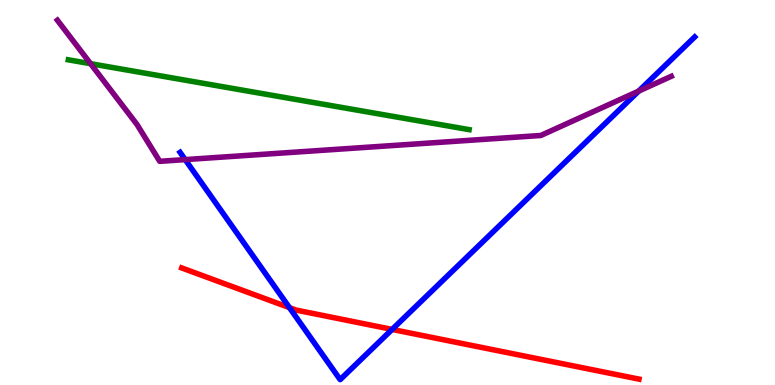[{'lines': ['blue', 'red'], 'intersections': [{'x': 3.73, 'y': 2.01}, {'x': 5.06, 'y': 1.44}]}, {'lines': ['green', 'red'], 'intersections': []}, {'lines': ['purple', 'red'], 'intersections': []}, {'lines': ['blue', 'green'], 'intersections': []}, {'lines': ['blue', 'purple'], 'intersections': [{'x': 2.39, 'y': 5.85}, {'x': 8.24, 'y': 7.63}]}, {'lines': ['green', 'purple'], 'intersections': [{'x': 1.17, 'y': 8.35}]}]